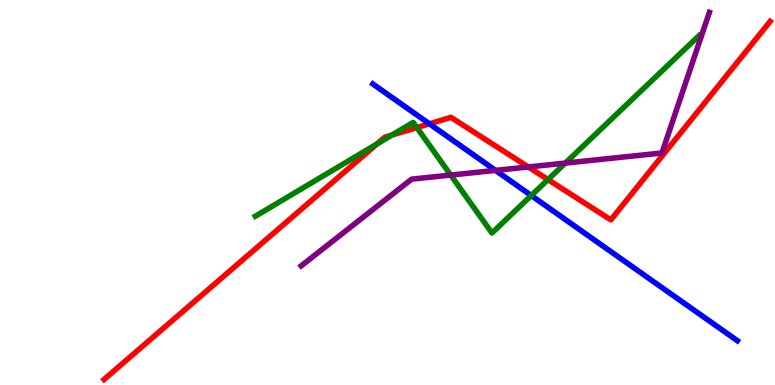[{'lines': ['blue', 'red'], 'intersections': [{'x': 5.54, 'y': 6.78}]}, {'lines': ['green', 'red'], 'intersections': [{'x': 4.87, 'y': 6.26}, {'x': 5.06, 'y': 6.49}, {'x': 5.38, 'y': 6.69}, {'x': 7.07, 'y': 5.34}]}, {'lines': ['purple', 'red'], 'intersections': [{'x': 6.82, 'y': 5.66}]}, {'lines': ['blue', 'green'], 'intersections': [{'x': 6.85, 'y': 4.92}]}, {'lines': ['blue', 'purple'], 'intersections': [{'x': 6.39, 'y': 5.57}]}, {'lines': ['green', 'purple'], 'intersections': [{'x': 5.82, 'y': 5.45}, {'x': 7.29, 'y': 5.76}]}]